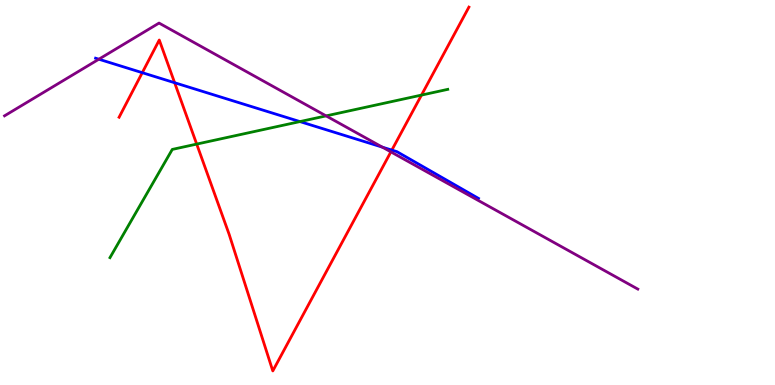[{'lines': ['blue', 'red'], 'intersections': [{'x': 1.84, 'y': 8.11}, {'x': 2.25, 'y': 7.85}, {'x': 5.06, 'y': 6.1}]}, {'lines': ['green', 'red'], 'intersections': [{'x': 2.54, 'y': 6.26}, {'x': 5.44, 'y': 7.53}]}, {'lines': ['purple', 'red'], 'intersections': [{'x': 5.04, 'y': 6.05}]}, {'lines': ['blue', 'green'], 'intersections': [{'x': 3.87, 'y': 6.84}]}, {'lines': ['blue', 'purple'], 'intersections': [{'x': 1.28, 'y': 8.46}, {'x': 4.93, 'y': 6.18}]}, {'lines': ['green', 'purple'], 'intersections': [{'x': 4.21, 'y': 6.99}]}]